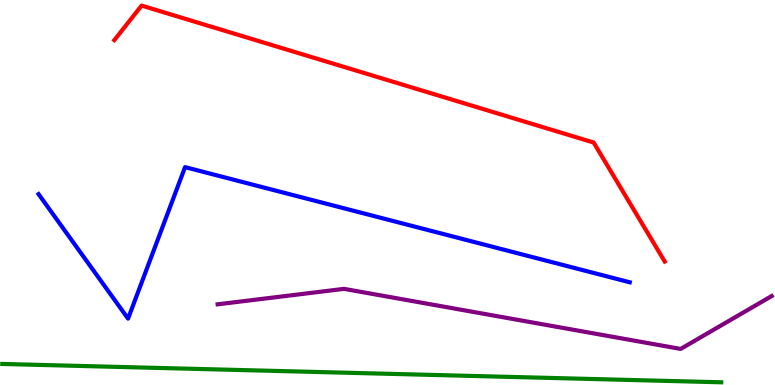[{'lines': ['blue', 'red'], 'intersections': []}, {'lines': ['green', 'red'], 'intersections': []}, {'lines': ['purple', 'red'], 'intersections': []}, {'lines': ['blue', 'green'], 'intersections': []}, {'lines': ['blue', 'purple'], 'intersections': []}, {'lines': ['green', 'purple'], 'intersections': []}]